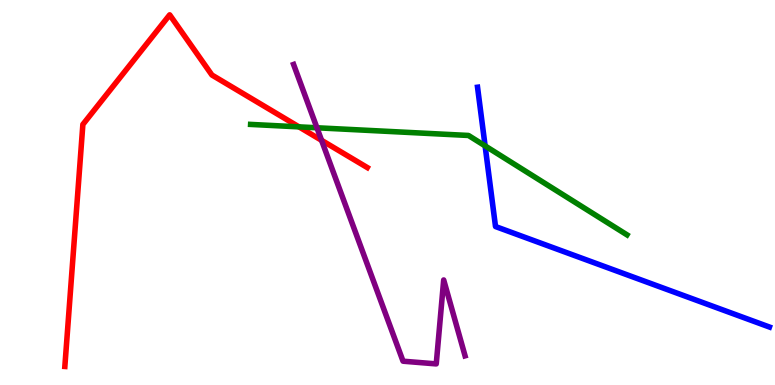[{'lines': ['blue', 'red'], 'intersections': []}, {'lines': ['green', 'red'], 'intersections': [{'x': 3.86, 'y': 6.7}]}, {'lines': ['purple', 'red'], 'intersections': [{'x': 4.15, 'y': 6.36}]}, {'lines': ['blue', 'green'], 'intersections': [{'x': 6.26, 'y': 6.21}]}, {'lines': ['blue', 'purple'], 'intersections': []}, {'lines': ['green', 'purple'], 'intersections': [{'x': 4.09, 'y': 6.68}]}]